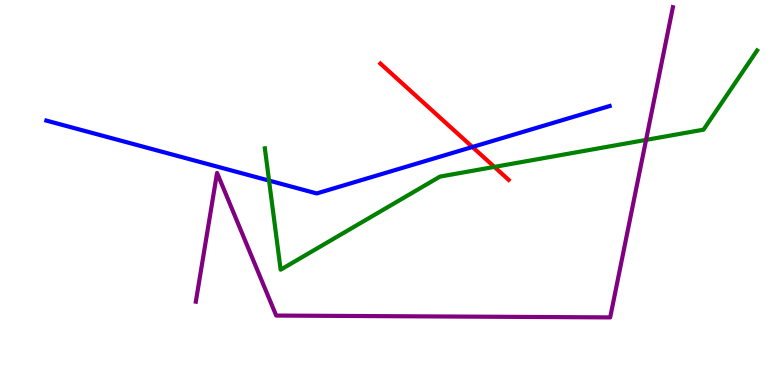[{'lines': ['blue', 'red'], 'intersections': [{'x': 6.1, 'y': 6.18}]}, {'lines': ['green', 'red'], 'intersections': [{'x': 6.38, 'y': 5.66}]}, {'lines': ['purple', 'red'], 'intersections': []}, {'lines': ['blue', 'green'], 'intersections': [{'x': 3.47, 'y': 5.31}]}, {'lines': ['blue', 'purple'], 'intersections': []}, {'lines': ['green', 'purple'], 'intersections': [{'x': 8.34, 'y': 6.37}]}]